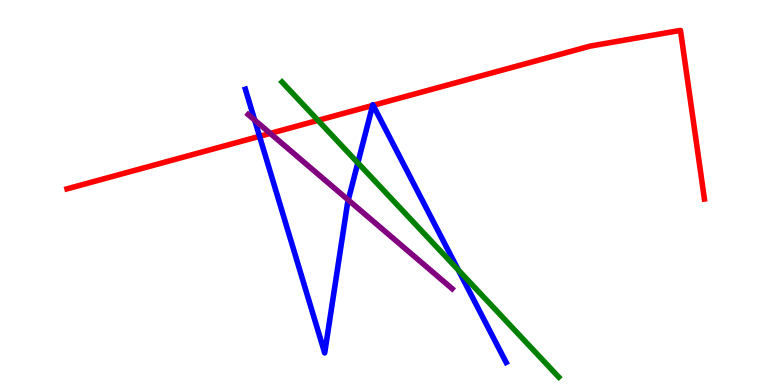[{'lines': ['blue', 'red'], 'intersections': [{'x': 3.35, 'y': 6.46}, {'x': 4.81, 'y': 7.26}, {'x': 4.81, 'y': 7.26}]}, {'lines': ['green', 'red'], 'intersections': [{'x': 4.1, 'y': 6.87}]}, {'lines': ['purple', 'red'], 'intersections': [{'x': 3.49, 'y': 6.54}]}, {'lines': ['blue', 'green'], 'intersections': [{'x': 4.62, 'y': 5.77}, {'x': 5.91, 'y': 2.99}]}, {'lines': ['blue', 'purple'], 'intersections': [{'x': 3.29, 'y': 6.88}, {'x': 4.49, 'y': 4.81}]}, {'lines': ['green', 'purple'], 'intersections': []}]